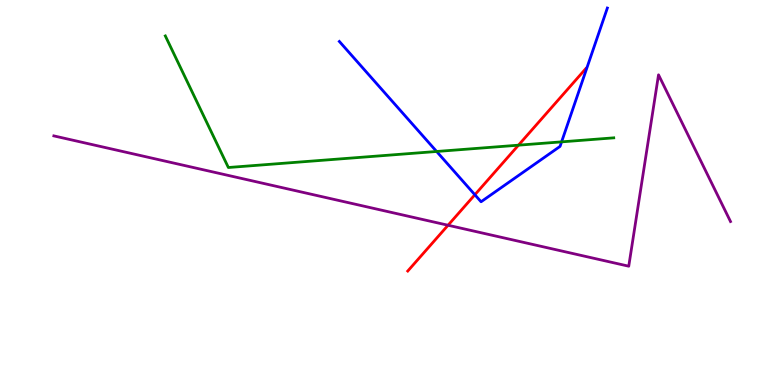[{'lines': ['blue', 'red'], 'intersections': [{'x': 6.13, 'y': 4.94}]}, {'lines': ['green', 'red'], 'intersections': [{'x': 6.69, 'y': 6.23}]}, {'lines': ['purple', 'red'], 'intersections': [{'x': 5.78, 'y': 4.15}]}, {'lines': ['blue', 'green'], 'intersections': [{'x': 5.63, 'y': 6.07}, {'x': 7.25, 'y': 6.32}]}, {'lines': ['blue', 'purple'], 'intersections': []}, {'lines': ['green', 'purple'], 'intersections': []}]